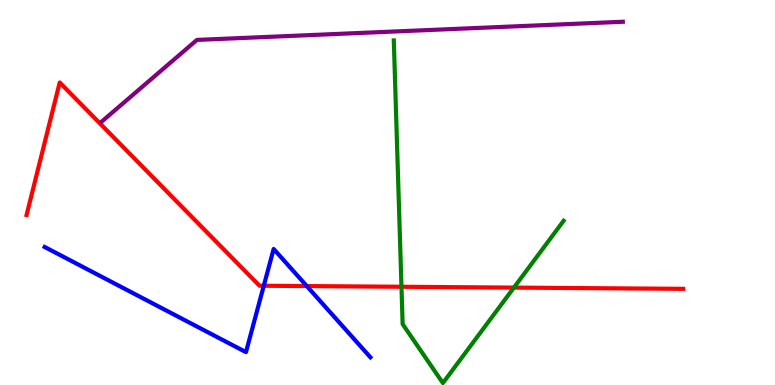[{'lines': ['blue', 'red'], 'intersections': [{'x': 3.4, 'y': 2.58}, {'x': 3.96, 'y': 2.57}]}, {'lines': ['green', 'red'], 'intersections': [{'x': 5.18, 'y': 2.55}, {'x': 6.63, 'y': 2.53}]}, {'lines': ['purple', 'red'], 'intersections': []}, {'lines': ['blue', 'green'], 'intersections': []}, {'lines': ['blue', 'purple'], 'intersections': []}, {'lines': ['green', 'purple'], 'intersections': []}]